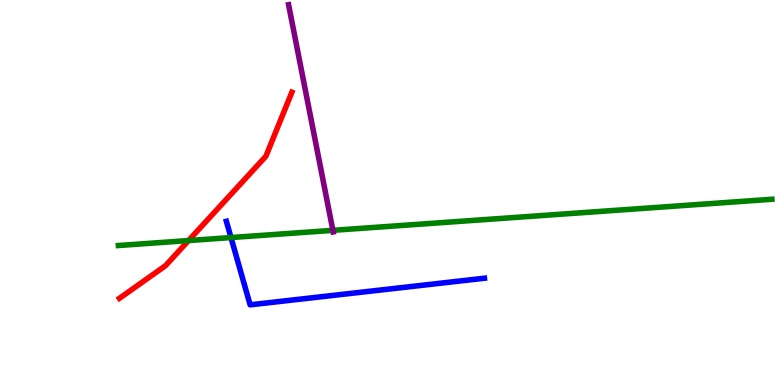[{'lines': ['blue', 'red'], 'intersections': []}, {'lines': ['green', 'red'], 'intersections': [{'x': 2.43, 'y': 3.75}]}, {'lines': ['purple', 'red'], 'intersections': []}, {'lines': ['blue', 'green'], 'intersections': [{'x': 2.98, 'y': 3.83}]}, {'lines': ['blue', 'purple'], 'intersections': []}, {'lines': ['green', 'purple'], 'intersections': [{'x': 4.3, 'y': 4.02}]}]